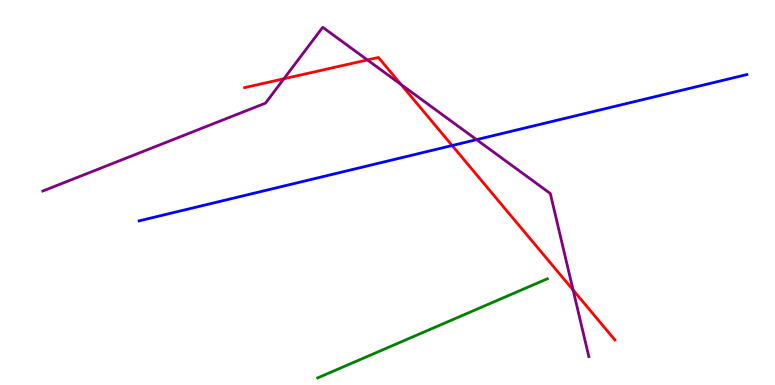[{'lines': ['blue', 'red'], 'intersections': [{'x': 5.83, 'y': 6.22}]}, {'lines': ['green', 'red'], 'intersections': []}, {'lines': ['purple', 'red'], 'intersections': [{'x': 3.66, 'y': 7.95}, {'x': 4.74, 'y': 8.44}, {'x': 5.18, 'y': 7.8}, {'x': 7.39, 'y': 2.47}]}, {'lines': ['blue', 'green'], 'intersections': []}, {'lines': ['blue', 'purple'], 'intersections': [{'x': 6.15, 'y': 6.37}]}, {'lines': ['green', 'purple'], 'intersections': []}]